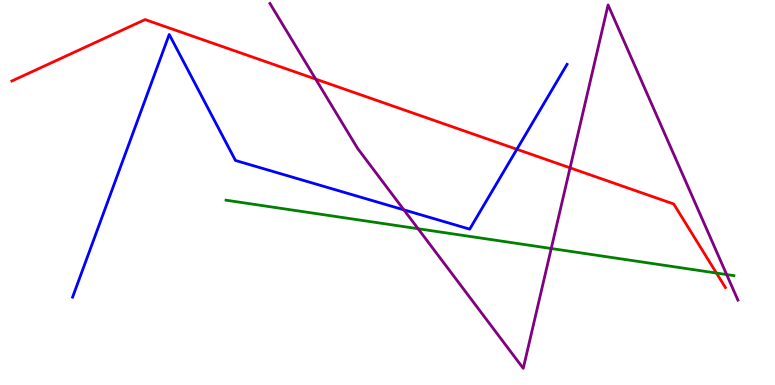[{'lines': ['blue', 'red'], 'intersections': [{'x': 6.67, 'y': 6.12}]}, {'lines': ['green', 'red'], 'intersections': [{'x': 9.24, 'y': 2.91}]}, {'lines': ['purple', 'red'], 'intersections': [{'x': 4.07, 'y': 7.95}, {'x': 7.36, 'y': 5.64}]}, {'lines': ['blue', 'green'], 'intersections': []}, {'lines': ['blue', 'purple'], 'intersections': [{'x': 5.21, 'y': 4.55}]}, {'lines': ['green', 'purple'], 'intersections': [{'x': 5.39, 'y': 4.06}, {'x': 7.11, 'y': 3.55}, {'x': 9.38, 'y': 2.87}]}]